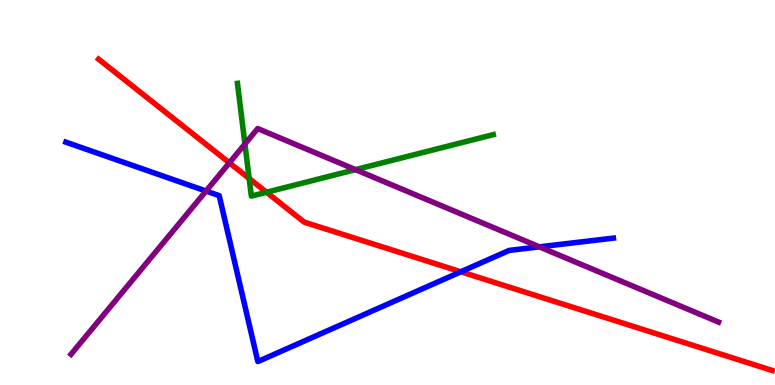[{'lines': ['blue', 'red'], 'intersections': [{'x': 5.95, 'y': 2.94}]}, {'lines': ['green', 'red'], 'intersections': [{'x': 3.22, 'y': 5.36}, {'x': 3.44, 'y': 5.01}]}, {'lines': ['purple', 'red'], 'intersections': [{'x': 2.96, 'y': 5.77}]}, {'lines': ['blue', 'green'], 'intersections': []}, {'lines': ['blue', 'purple'], 'intersections': [{'x': 2.66, 'y': 5.04}, {'x': 6.96, 'y': 3.59}]}, {'lines': ['green', 'purple'], 'intersections': [{'x': 3.16, 'y': 6.26}, {'x': 4.59, 'y': 5.59}]}]